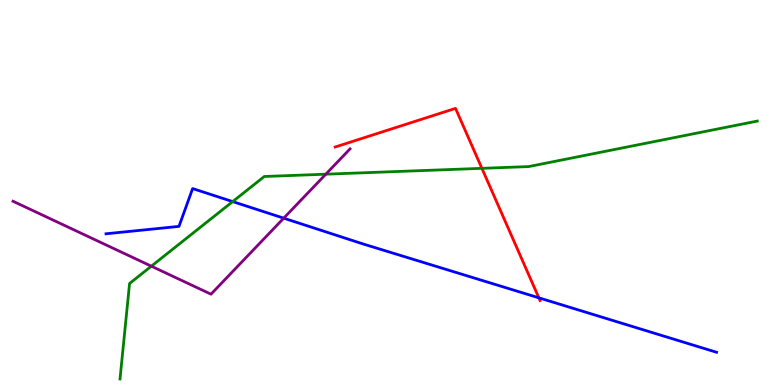[{'lines': ['blue', 'red'], 'intersections': [{'x': 6.95, 'y': 2.26}]}, {'lines': ['green', 'red'], 'intersections': [{'x': 6.22, 'y': 5.63}]}, {'lines': ['purple', 'red'], 'intersections': []}, {'lines': ['blue', 'green'], 'intersections': [{'x': 3.0, 'y': 4.76}]}, {'lines': ['blue', 'purple'], 'intersections': [{'x': 3.66, 'y': 4.33}]}, {'lines': ['green', 'purple'], 'intersections': [{'x': 1.95, 'y': 3.09}, {'x': 4.2, 'y': 5.48}]}]